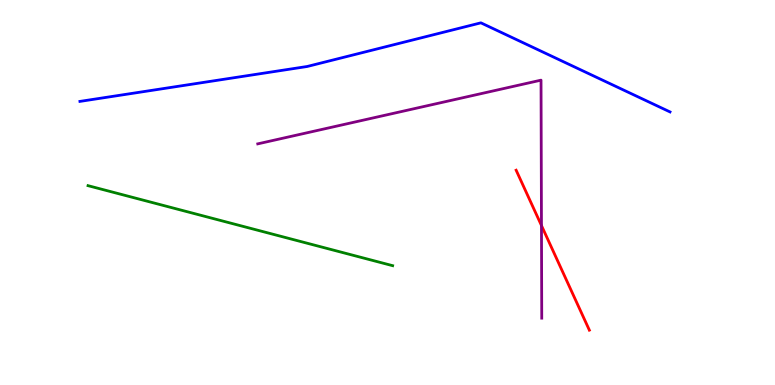[{'lines': ['blue', 'red'], 'intersections': []}, {'lines': ['green', 'red'], 'intersections': []}, {'lines': ['purple', 'red'], 'intersections': [{'x': 6.99, 'y': 4.14}]}, {'lines': ['blue', 'green'], 'intersections': []}, {'lines': ['blue', 'purple'], 'intersections': []}, {'lines': ['green', 'purple'], 'intersections': []}]